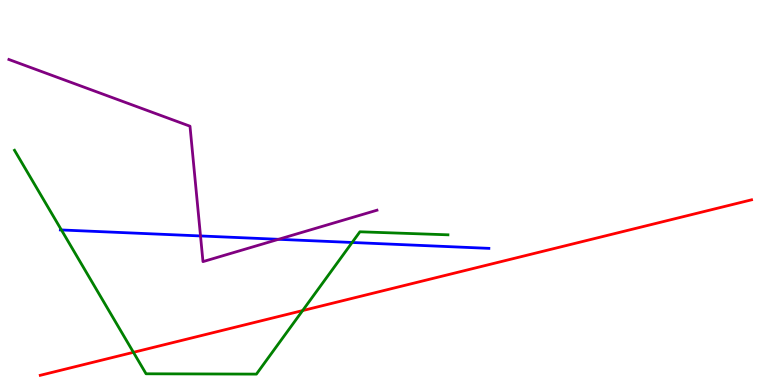[{'lines': ['blue', 'red'], 'intersections': []}, {'lines': ['green', 'red'], 'intersections': [{'x': 1.72, 'y': 0.849}, {'x': 3.9, 'y': 1.93}]}, {'lines': ['purple', 'red'], 'intersections': []}, {'lines': ['blue', 'green'], 'intersections': [{'x': 0.792, 'y': 4.03}, {'x': 4.54, 'y': 3.7}]}, {'lines': ['blue', 'purple'], 'intersections': [{'x': 2.59, 'y': 3.87}, {'x': 3.59, 'y': 3.78}]}, {'lines': ['green', 'purple'], 'intersections': []}]